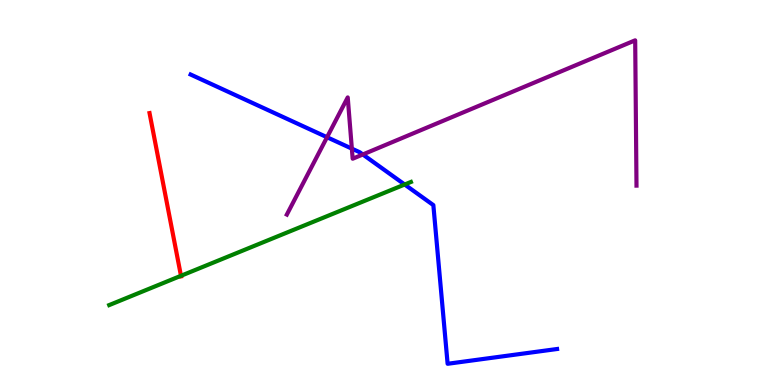[{'lines': ['blue', 'red'], 'intersections': []}, {'lines': ['green', 'red'], 'intersections': [{'x': 2.34, 'y': 2.84}]}, {'lines': ['purple', 'red'], 'intersections': []}, {'lines': ['blue', 'green'], 'intersections': [{'x': 5.22, 'y': 5.21}]}, {'lines': ['blue', 'purple'], 'intersections': [{'x': 4.22, 'y': 6.44}, {'x': 4.54, 'y': 6.14}, {'x': 4.68, 'y': 5.99}]}, {'lines': ['green', 'purple'], 'intersections': []}]